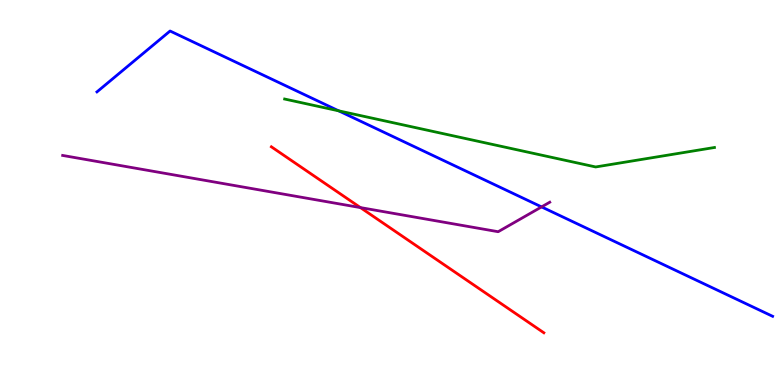[{'lines': ['blue', 'red'], 'intersections': []}, {'lines': ['green', 'red'], 'intersections': []}, {'lines': ['purple', 'red'], 'intersections': [{'x': 4.65, 'y': 4.61}]}, {'lines': ['blue', 'green'], 'intersections': [{'x': 4.37, 'y': 7.12}]}, {'lines': ['blue', 'purple'], 'intersections': [{'x': 6.99, 'y': 4.63}]}, {'lines': ['green', 'purple'], 'intersections': []}]